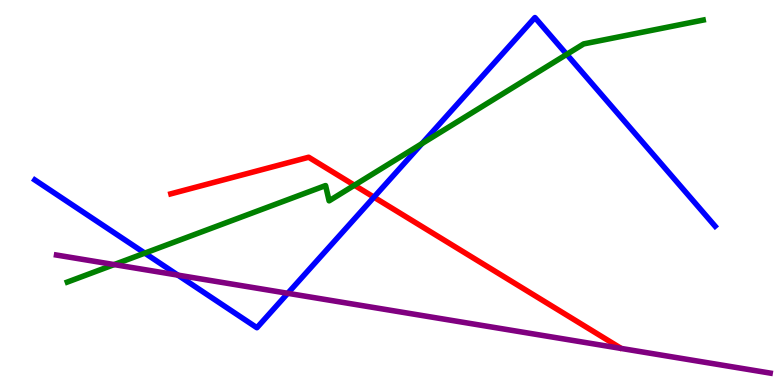[{'lines': ['blue', 'red'], 'intersections': [{'x': 4.82, 'y': 4.88}]}, {'lines': ['green', 'red'], 'intersections': [{'x': 4.57, 'y': 5.19}]}, {'lines': ['purple', 'red'], 'intersections': []}, {'lines': ['blue', 'green'], 'intersections': [{'x': 1.87, 'y': 3.43}, {'x': 5.44, 'y': 6.27}, {'x': 7.31, 'y': 8.59}]}, {'lines': ['blue', 'purple'], 'intersections': [{'x': 2.29, 'y': 2.85}, {'x': 3.71, 'y': 2.38}]}, {'lines': ['green', 'purple'], 'intersections': [{'x': 1.47, 'y': 3.13}]}]